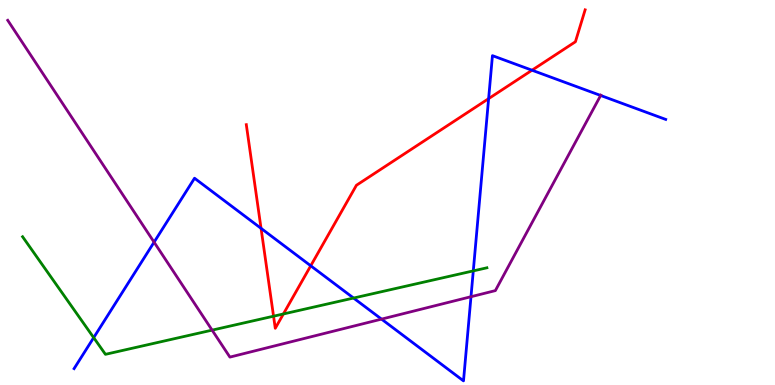[{'lines': ['blue', 'red'], 'intersections': [{'x': 3.37, 'y': 4.07}, {'x': 4.01, 'y': 3.1}, {'x': 6.3, 'y': 7.44}, {'x': 6.86, 'y': 8.18}]}, {'lines': ['green', 'red'], 'intersections': [{'x': 3.53, 'y': 1.79}, {'x': 3.66, 'y': 1.85}]}, {'lines': ['purple', 'red'], 'intersections': []}, {'lines': ['blue', 'green'], 'intersections': [{'x': 1.21, 'y': 1.23}, {'x': 4.56, 'y': 2.26}, {'x': 6.11, 'y': 2.96}]}, {'lines': ['blue', 'purple'], 'intersections': [{'x': 1.99, 'y': 3.71}, {'x': 4.92, 'y': 1.71}, {'x': 6.08, 'y': 2.29}, {'x': 7.75, 'y': 7.52}]}, {'lines': ['green', 'purple'], 'intersections': [{'x': 2.74, 'y': 1.43}]}]